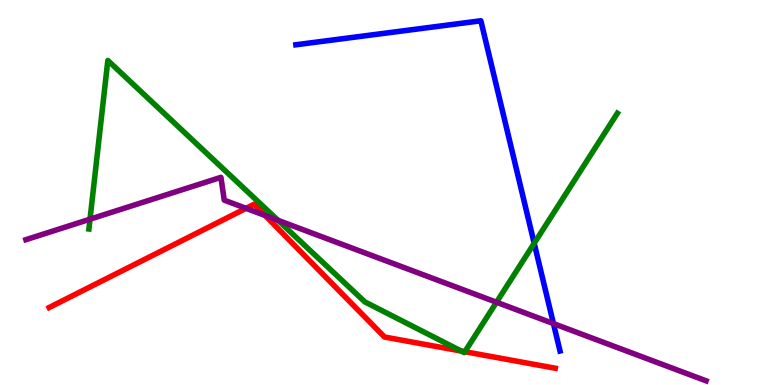[{'lines': ['blue', 'red'], 'intersections': []}, {'lines': ['green', 'red'], 'intersections': [{'x': 5.95, 'y': 0.882}, {'x': 6.0, 'y': 0.865}]}, {'lines': ['purple', 'red'], 'intersections': [{'x': 3.17, 'y': 4.59}, {'x': 3.42, 'y': 4.4}]}, {'lines': ['blue', 'green'], 'intersections': [{'x': 6.89, 'y': 3.68}]}, {'lines': ['blue', 'purple'], 'intersections': [{'x': 7.14, 'y': 1.6}]}, {'lines': ['green', 'purple'], 'intersections': [{'x': 1.16, 'y': 4.31}, {'x': 3.59, 'y': 4.28}, {'x': 6.41, 'y': 2.15}]}]